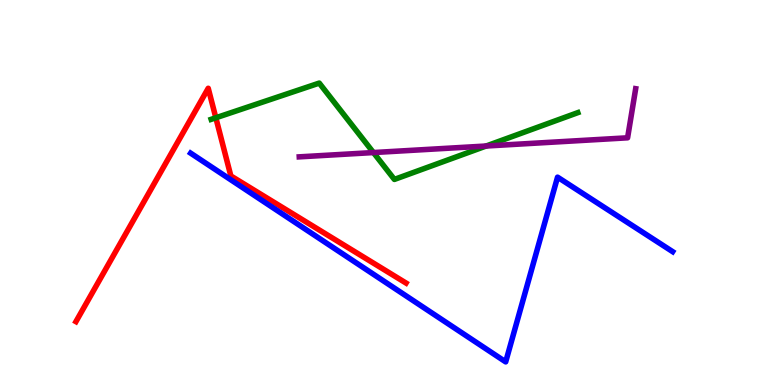[{'lines': ['blue', 'red'], 'intersections': []}, {'lines': ['green', 'red'], 'intersections': [{'x': 2.79, 'y': 6.94}]}, {'lines': ['purple', 'red'], 'intersections': []}, {'lines': ['blue', 'green'], 'intersections': []}, {'lines': ['blue', 'purple'], 'intersections': []}, {'lines': ['green', 'purple'], 'intersections': [{'x': 4.82, 'y': 6.04}, {'x': 6.27, 'y': 6.21}]}]